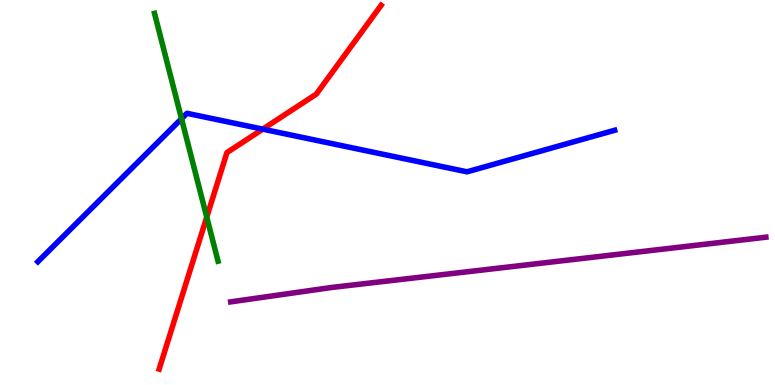[{'lines': ['blue', 'red'], 'intersections': [{'x': 3.39, 'y': 6.65}]}, {'lines': ['green', 'red'], 'intersections': [{'x': 2.67, 'y': 4.36}]}, {'lines': ['purple', 'red'], 'intersections': []}, {'lines': ['blue', 'green'], 'intersections': [{'x': 2.34, 'y': 6.92}]}, {'lines': ['blue', 'purple'], 'intersections': []}, {'lines': ['green', 'purple'], 'intersections': []}]